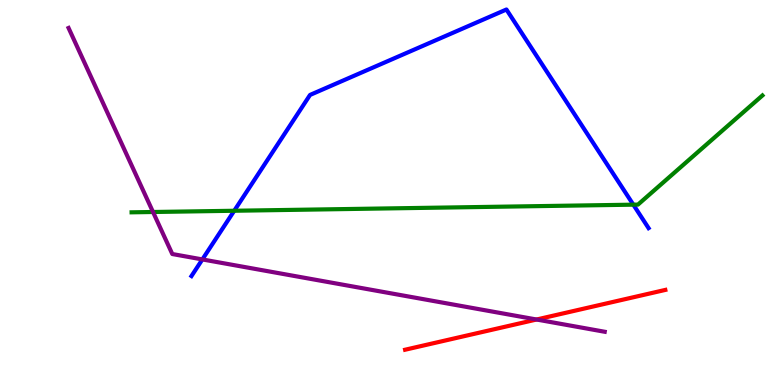[{'lines': ['blue', 'red'], 'intersections': []}, {'lines': ['green', 'red'], 'intersections': []}, {'lines': ['purple', 'red'], 'intersections': [{'x': 6.92, 'y': 1.7}]}, {'lines': ['blue', 'green'], 'intersections': [{'x': 3.02, 'y': 4.53}, {'x': 8.17, 'y': 4.68}]}, {'lines': ['blue', 'purple'], 'intersections': [{'x': 2.61, 'y': 3.26}]}, {'lines': ['green', 'purple'], 'intersections': [{'x': 1.97, 'y': 4.49}]}]